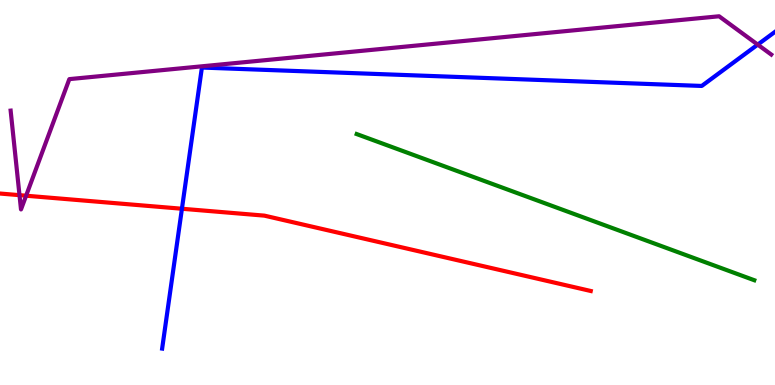[{'lines': ['blue', 'red'], 'intersections': [{'x': 2.35, 'y': 4.58}]}, {'lines': ['green', 'red'], 'intersections': []}, {'lines': ['purple', 'red'], 'intersections': [{'x': 0.252, 'y': 4.93}, {'x': 0.337, 'y': 4.92}]}, {'lines': ['blue', 'green'], 'intersections': []}, {'lines': ['blue', 'purple'], 'intersections': [{'x': 9.78, 'y': 8.84}]}, {'lines': ['green', 'purple'], 'intersections': []}]